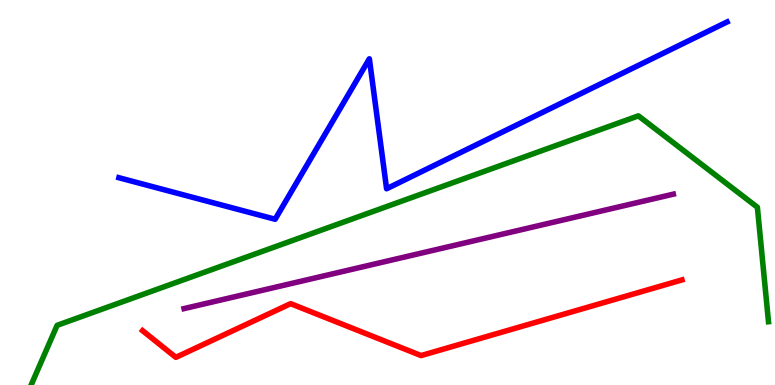[{'lines': ['blue', 'red'], 'intersections': []}, {'lines': ['green', 'red'], 'intersections': []}, {'lines': ['purple', 'red'], 'intersections': []}, {'lines': ['blue', 'green'], 'intersections': []}, {'lines': ['blue', 'purple'], 'intersections': []}, {'lines': ['green', 'purple'], 'intersections': []}]